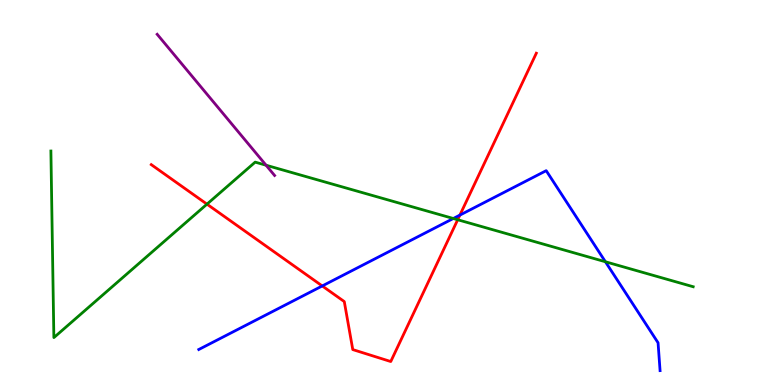[{'lines': ['blue', 'red'], 'intersections': [{'x': 4.16, 'y': 2.57}, {'x': 5.93, 'y': 4.41}]}, {'lines': ['green', 'red'], 'intersections': [{'x': 2.67, 'y': 4.7}, {'x': 5.91, 'y': 4.29}]}, {'lines': ['purple', 'red'], 'intersections': []}, {'lines': ['blue', 'green'], 'intersections': [{'x': 5.85, 'y': 4.32}, {'x': 7.81, 'y': 3.2}]}, {'lines': ['blue', 'purple'], 'intersections': []}, {'lines': ['green', 'purple'], 'intersections': [{'x': 3.43, 'y': 5.71}]}]